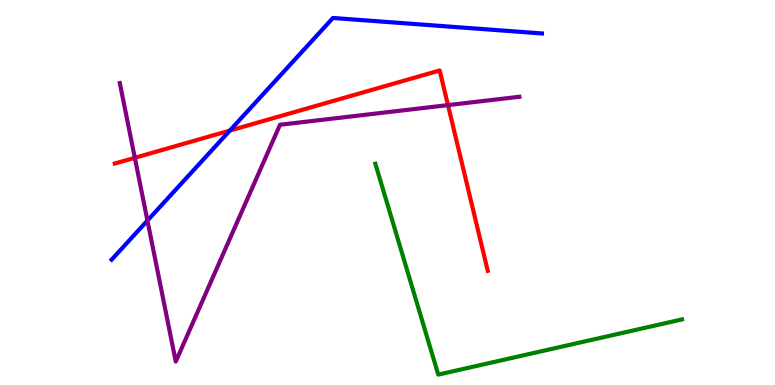[{'lines': ['blue', 'red'], 'intersections': [{'x': 2.97, 'y': 6.61}]}, {'lines': ['green', 'red'], 'intersections': []}, {'lines': ['purple', 'red'], 'intersections': [{'x': 1.74, 'y': 5.9}, {'x': 5.78, 'y': 7.27}]}, {'lines': ['blue', 'green'], 'intersections': []}, {'lines': ['blue', 'purple'], 'intersections': [{'x': 1.9, 'y': 4.27}]}, {'lines': ['green', 'purple'], 'intersections': []}]